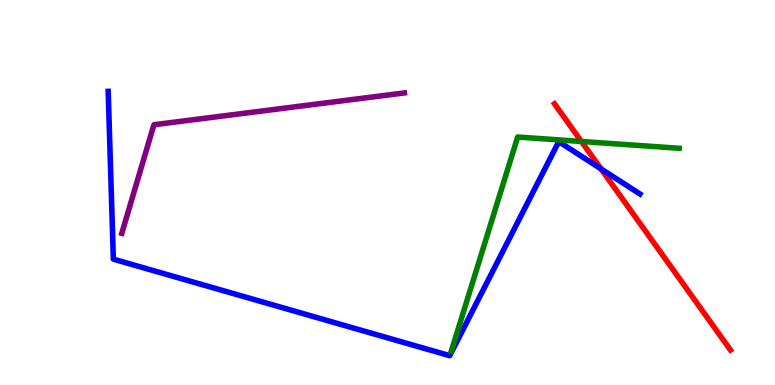[{'lines': ['blue', 'red'], 'intersections': [{'x': 7.75, 'y': 5.61}]}, {'lines': ['green', 'red'], 'intersections': [{'x': 7.5, 'y': 6.33}]}, {'lines': ['purple', 'red'], 'intersections': []}, {'lines': ['blue', 'green'], 'intersections': []}, {'lines': ['blue', 'purple'], 'intersections': []}, {'lines': ['green', 'purple'], 'intersections': []}]